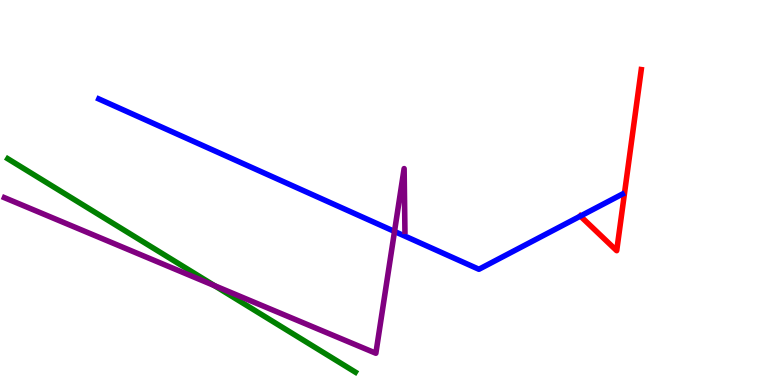[{'lines': ['blue', 'red'], 'intersections': [{'x': 7.49, 'y': 4.39}]}, {'lines': ['green', 'red'], 'intersections': []}, {'lines': ['purple', 'red'], 'intersections': []}, {'lines': ['blue', 'green'], 'intersections': []}, {'lines': ['blue', 'purple'], 'intersections': [{'x': 5.09, 'y': 3.99}]}, {'lines': ['green', 'purple'], 'intersections': [{'x': 2.77, 'y': 2.58}]}]